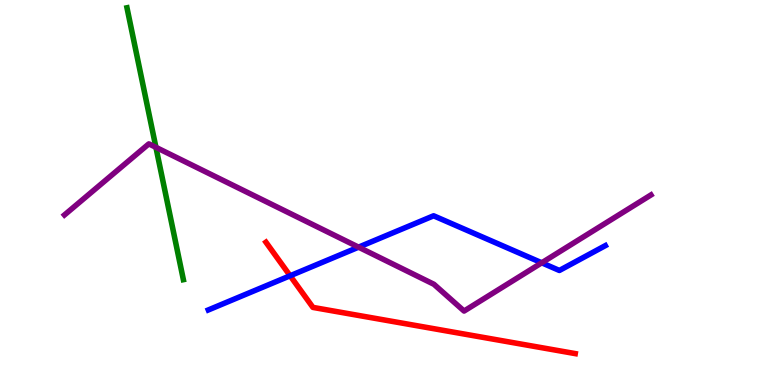[{'lines': ['blue', 'red'], 'intersections': [{'x': 3.74, 'y': 2.84}]}, {'lines': ['green', 'red'], 'intersections': []}, {'lines': ['purple', 'red'], 'intersections': []}, {'lines': ['blue', 'green'], 'intersections': []}, {'lines': ['blue', 'purple'], 'intersections': [{'x': 4.63, 'y': 3.58}, {'x': 6.99, 'y': 3.17}]}, {'lines': ['green', 'purple'], 'intersections': [{'x': 2.01, 'y': 6.17}]}]